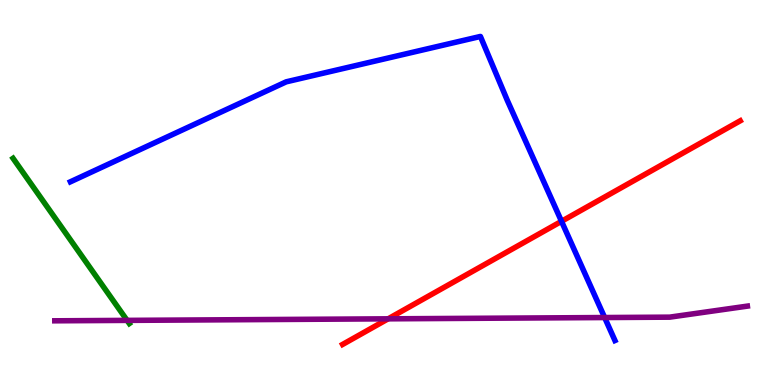[{'lines': ['blue', 'red'], 'intersections': [{'x': 7.25, 'y': 4.25}]}, {'lines': ['green', 'red'], 'intersections': []}, {'lines': ['purple', 'red'], 'intersections': [{'x': 5.01, 'y': 1.72}]}, {'lines': ['blue', 'green'], 'intersections': []}, {'lines': ['blue', 'purple'], 'intersections': [{'x': 7.8, 'y': 1.75}]}, {'lines': ['green', 'purple'], 'intersections': [{'x': 1.64, 'y': 1.68}]}]